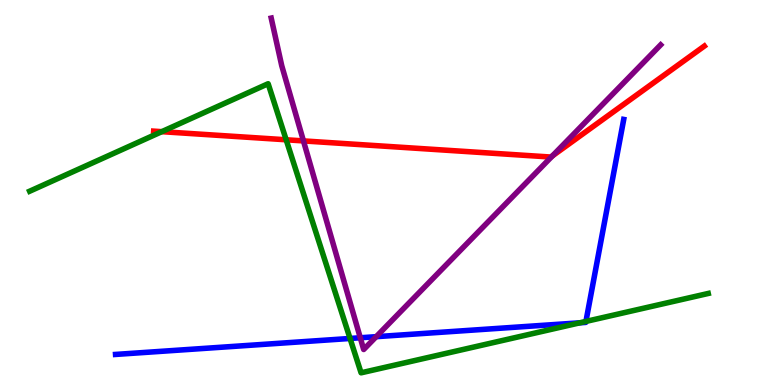[{'lines': ['blue', 'red'], 'intersections': []}, {'lines': ['green', 'red'], 'intersections': [{'x': 2.09, 'y': 6.58}, {'x': 3.69, 'y': 6.37}]}, {'lines': ['purple', 'red'], 'intersections': [{'x': 3.92, 'y': 6.34}, {'x': 7.13, 'y': 5.95}]}, {'lines': ['blue', 'green'], 'intersections': [{'x': 4.52, 'y': 1.21}, {'x': 7.48, 'y': 1.62}, {'x': 7.56, 'y': 1.65}]}, {'lines': ['blue', 'purple'], 'intersections': [{'x': 4.65, 'y': 1.23}, {'x': 4.85, 'y': 1.26}]}, {'lines': ['green', 'purple'], 'intersections': []}]